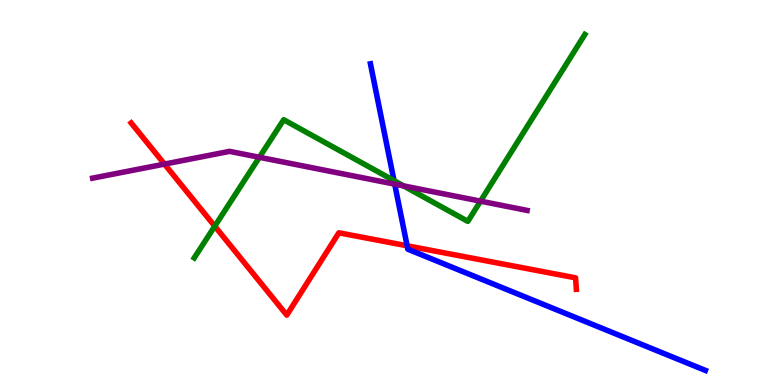[{'lines': ['blue', 'red'], 'intersections': [{'x': 5.25, 'y': 3.62}]}, {'lines': ['green', 'red'], 'intersections': [{'x': 2.77, 'y': 4.12}]}, {'lines': ['purple', 'red'], 'intersections': [{'x': 2.12, 'y': 5.74}]}, {'lines': ['blue', 'green'], 'intersections': [{'x': 5.08, 'y': 5.31}]}, {'lines': ['blue', 'purple'], 'intersections': [{'x': 5.09, 'y': 5.22}]}, {'lines': ['green', 'purple'], 'intersections': [{'x': 3.35, 'y': 5.91}, {'x': 5.21, 'y': 5.17}, {'x': 6.2, 'y': 4.77}]}]